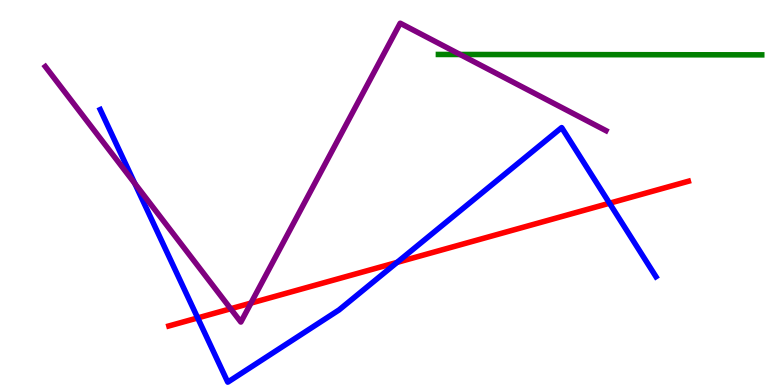[{'lines': ['blue', 'red'], 'intersections': [{'x': 2.55, 'y': 1.74}, {'x': 5.12, 'y': 3.18}, {'x': 7.86, 'y': 4.72}]}, {'lines': ['green', 'red'], 'intersections': []}, {'lines': ['purple', 'red'], 'intersections': [{'x': 2.98, 'y': 1.98}, {'x': 3.24, 'y': 2.13}]}, {'lines': ['blue', 'green'], 'intersections': []}, {'lines': ['blue', 'purple'], 'intersections': [{'x': 1.74, 'y': 5.23}]}, {'lines': ['green', 'purple'], 'intersections': [{'x': 5.94, 'y': 8.58}]}]